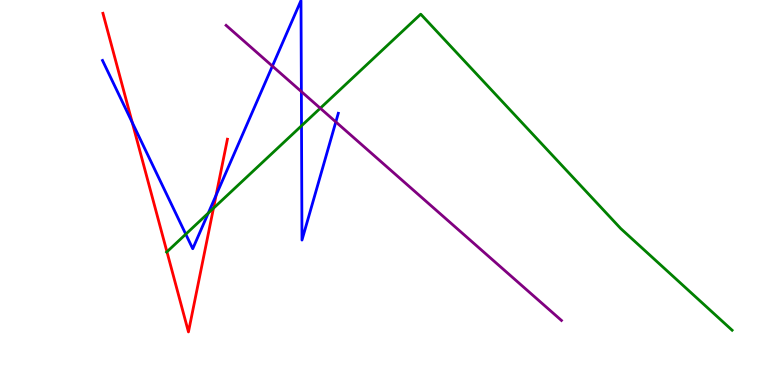[{'lines': ['blue', 'red'], 'intersections': [{'x': 1.71, 'y': 6.82}, {'x': 2.79, 'y': 4.93}]}, {'lines': ['green', 'red'], 'intersections': [{'x': 2.15, 'y': 3.46}, {'x': 2.75, 'y': 4.59}]}, {'lines': ['purple', 'red'], 'intersections': []}, {'lines': ['blue', 'green'], 'intersections': [{'x': 2.4, 'y': 3.92}, {'x': 2.69, 'y': 4.46}, {'x': 3.89, 'y': 6.73}]}, {'lines': ['blue', 'purple'], 'intersections': [{'x': 3.51, 'y': 8.28}, {'x': 3.89, 'y': 7.62}, {'x': 4.33, 'y': 6.83}]}, {'lines': ['green', 'purple'], 'intersections': [{'x': 4.13, 'y': 7.19}]}]